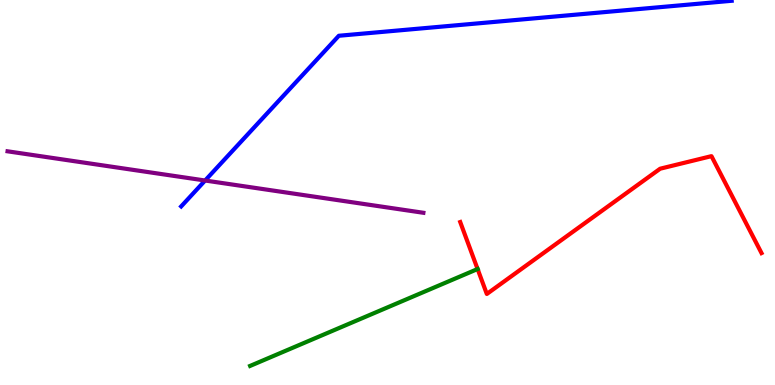[{'lines': ['blue', 'red'], 'intersections': []}, {'lines': ['green', 'red'], 'intersections': [{'x': 6.16, 'y': 3.01}]}, {'lines': ['purple', 'red'], 'intersections': []}, {'lines': ['blue', 'green'], 'intersections': []}, {'lines': ['blue', 'purple'], 'intersections': [{'x': 2.65, 'y': 5.31}]}, {'lines': ['green', 'purple'], 'intersections': []}]